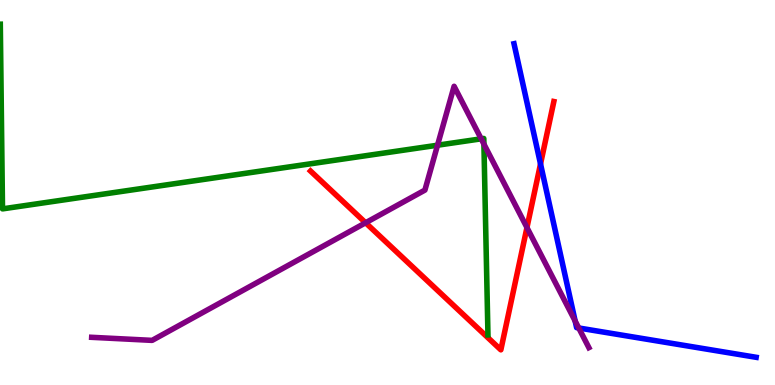[{'lines': ['blue', 'red'], 'intersections': [{'x': 6.97, 'y': 5.74}]}, {'lines': ['green', 'red'], 'intersections': []}, {'lines': ['purple', 'red'], 'intersections': [{'x': 4.72, 'y': 4.21}, {'x': 6.8, 'y': 4.09}]}, {'lines': ['blue', 'green'], 'intersections': []}, {'lines': ['blue', 'purple'], 'intersections': [{'x': 7.42, 'y': 1.66}, {'x': 7.47, 'y': 1.48}]}, {'lines': ['green', 'purple'], 'intersections': [{'x': 5.65, 'y': 6.23}, {'x': 6.21, 'y': 6.39}, {'x': 6.24, 'y': 6.26}]}]